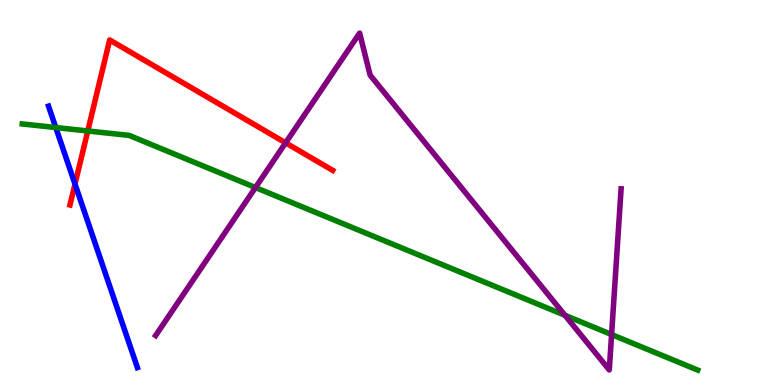[{'lines': ['blue', 'red'], 'intersections': [{'x': 0.968, 'y': 5.22}]}, {'lines': ['green', 'red'], 'intersections': [{'x': 1.13, 'y': 6.6}]}, {'lines': ['purple', 'red'], 'intersections': [{'x': 3.69, 'y': 6.29}]}, {'lines': ['blue', 'green'], 'intersections': [{'x': 0.72, 'y': 6.69}]}, {'lines': ['blue', 'purple'], 'intersections': []}, {'lines': ['green', 'purple'], 'intersections': [{'x': 3.3, 'y': 5.13}, {'x': 7.29, 'y': 1.81}, {'x': 7.89, 'y': 1.31}]}]